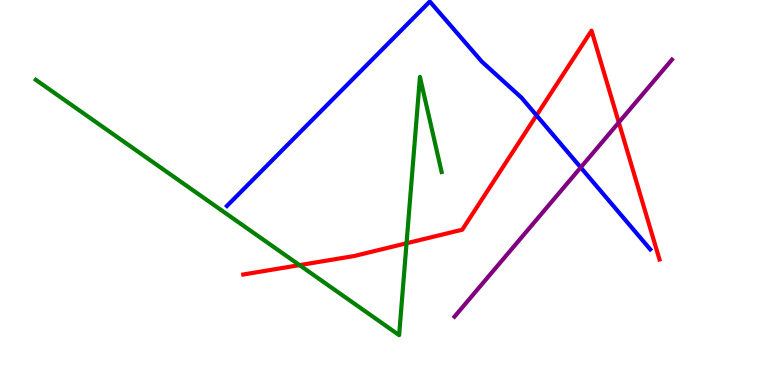[{'lines': ['blue', 'red'], 'intersections': [{'x': 6.92, 'y': 7.0}]}, {'lines': ['green', 'red'], 'intersections': [{'x': 3.86, 'y': 3.11}, {'x': 5.25, 'y': 3.68}]}, {'lines': ['purple', 'red'], 'intersections': [{'x': 7.98, 'y': 6.82}]}, {'lines': ['blue', 'green'], 'intersections': []}, {'lines': ['blue', 'purple'], 'intersections': [{'x': 7.49, 'y': 5.65}]}, {'lines': ['green', 'purple'], 'intersections': []}]